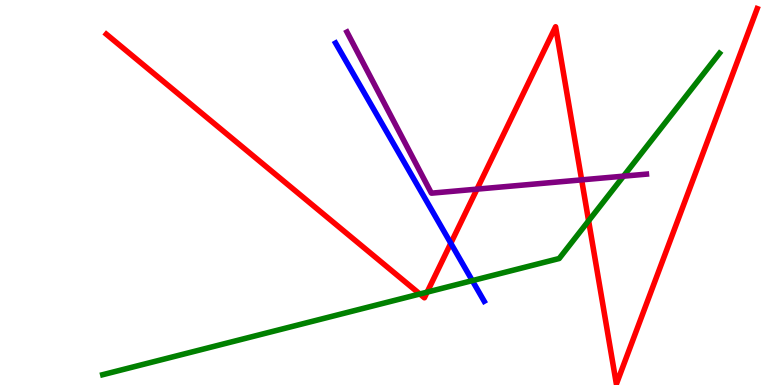[{'lines': ['blue', 'red'], 'intersections': [{'x': 5.82, 'y': 3.68}]}, {'lines': ['green', 'red'], 'intersections': [{'x': 5.42, 'y': 2.36}, {'x': 5.51, 'y': 2.41}, {'x': 7.59, 'y': 4.26}]}, {'lines': ['purple', 'red'], 'intersections': [{'x': 6.15, 'y': 5.09}, {'x': 7.51, 'y': 5.33}]}, {'lines': ['blue', 'green'], 'intersections': [{'x': 6.09, 'y': 2.71}]}, {'lines': ['blue', 'purple'], 'intersections': []}, {'lines': ['green', 'purple'], 'intersections': [{'x': 8.05, 'y': 5.42}]}]